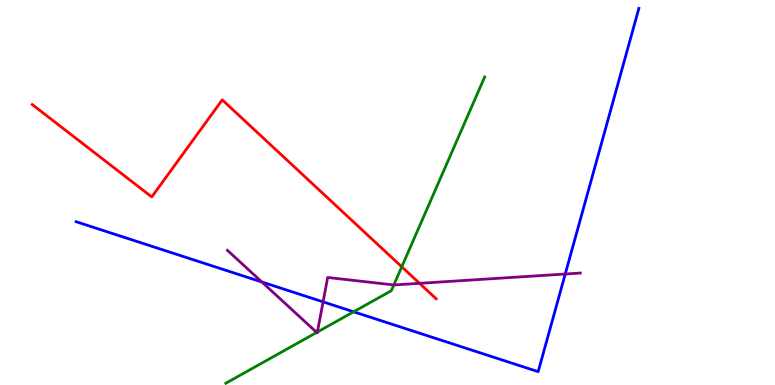[{'lines': ['blue', 'red'], 'intersections': []}, {'lines': ['green', 'red'], 'intersections': [{'x': 5.18, 'y': 3.07}]}, {'lines': ['purple', 'red'], 'intersections': [{'x': 5.41, 'y': 2.64}]}, {'lines': ['blue', 'green'], 'intersections': [{'x': 4.56, 'y': 1.9}]}, {'lines': ['blue', 'purple'], 'intersections': [{'x': 3.38, 'y': 2.68}, {'x': 4.17, 'y': 2.16}, {'x': 7.29, 'y': 2.88}]}, {'lines': ['green', 'purple'], 'intersections': [{'x': 4.09, 'y': 1.37}, {'x': 4.09, 'y': 1.37}, {'x': 5.08, 'y': 2.6}]}]